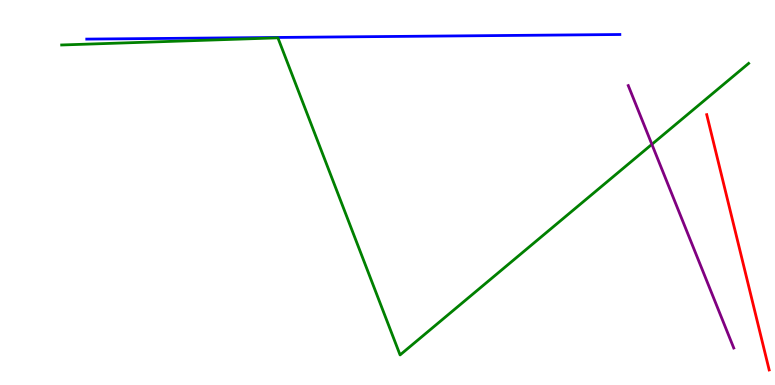[{'lines': ['blue', 'red'], 'intersections': []}, {'lines': ['green', 'red'], 'intersections': []}, {'lines': ['purple', 'red'], 'intersections': []}, {'lines': ['blue', 'green'], 'intersections': []}, {'lines': ['blue', 'purple'], 'intersections': []}, {'lines': ['green', 'purple'], 'intersections': [{'x': 8.41, 'y': 6.25}]}]